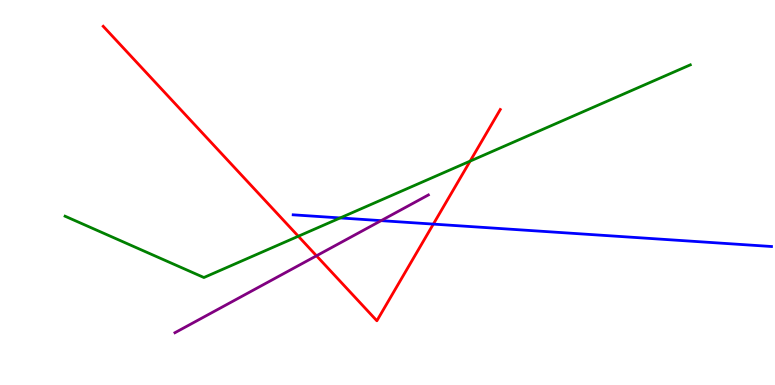[{'lines': ['blue', 'red'], 'intersections': [{'x': 5.59, 'y': 4.18}]}, {'lines': ['green', 'red'], 'intersections': [{'x': 3.85, 'y': 3.86}, {'x': 6.07, 'y': 5.82}]}, {'lines': ['purple', 'red'], 'intersections': [{'x': 4.08, 'y': 3.36}]}, {'lines': ['blue', 'green'], 'intersections': [{'x': 4.39, 'y': 4.34}]}, {'lines': ['blue', 'purple'], 'intersections': [{'x': 4.92, 'y': 4.27}]}, {'lines': ['green', 'purple'], 'intersections': []}]